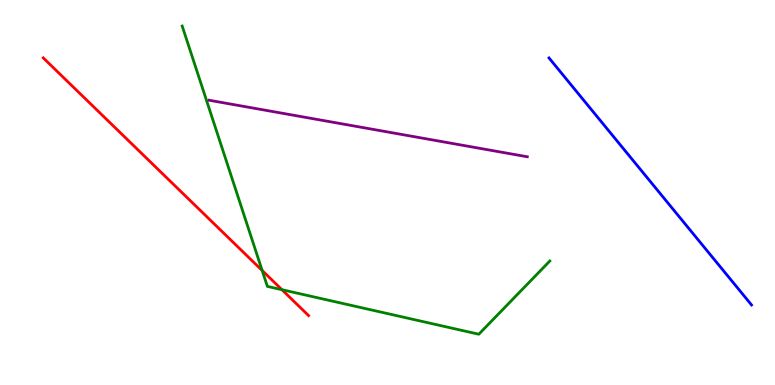[{'lines': ['blue', 'red'], 'intersections': []}, {'lines': ['green', 'red'], 'intersections': [{'x': 3.38, 'y': 2.97}, {'x': 3.64, 'y': 2.48}]}, {'lines': ['purple', 'red'], 'intersections': []}, {'lines': ['blue', 'green'], 'intersections': []}, {'lines': ['blue', 'purple'], 'intersections': []}, {'lines': ['green', 'purple'], 'intersections': []}]